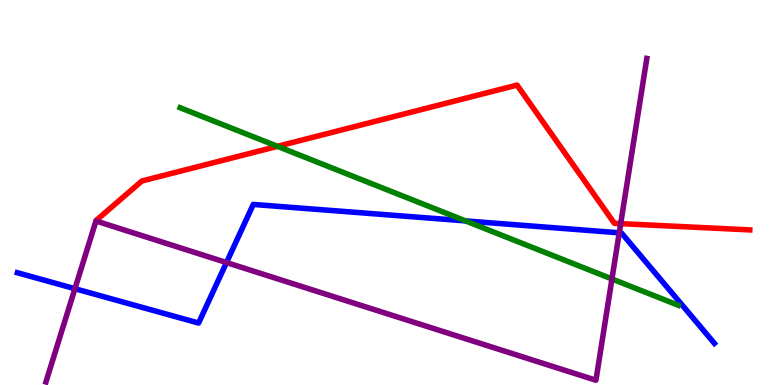[{'lines': ['blue', 'red'], 'intersections': []}, {'lines': ['green', 'red'], 'intersections': [{'x': 3.58, 'y': 6.2}]}, {'lines': ['purple', 'red'], 'intersections': [{'x': 8.01, 'y': 4.19}]}, {'lines': ['blue', 'green'], 'intersections': [{'x': 6.01, 'y': 4.26}]}, {'lines': ['blue', 'purple'], 'intersections': [{'x': 0.967, 'y': 2.5}, {'x': 2.92, 'y': 3.18}, {'x': 7.99, 'y': 3.95}]}, {'lines': ['green', 'purple'], 'intersections': [{'x': 7.9, 'y': 2.75}]}]